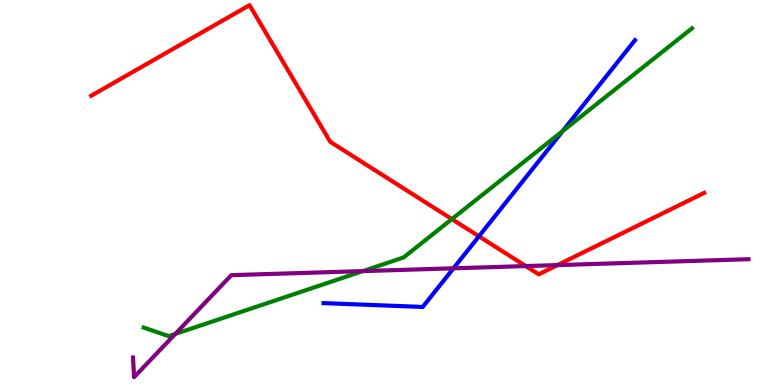[{'lines': ['blue', 'red'], 'intersections': [{'x': 6.18, 'y': 3.86}]}, {'lines': ['green', 'red'], 'intersections': [{'x': 5.83, 'y': 4.31}]}, {'lines': ['purple', 'red'], 'intersections': [{'x': 6.78, 'y': 3.09}, {'x': 7.19, 'y': 3.11}]}, {'lines': ['blue', 'green'], 'intersections': [{'x': 7.26, 'y': 6.6}]}, {'lines': ['blue', 'purple'], 'intersections': [{'x': 5.85, 'y': 3.03}]}, {'lines': ['green', 'purple'], 'intersections': [{'x': 2.26, 'y': 1.33}, {'x': 4.68, 'y': 2.96}]}]